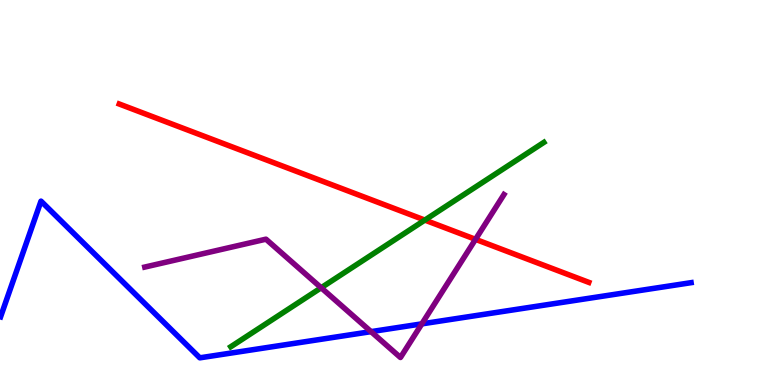[{'lines': ['blue', 'red'], 'intersections': []}, {'lines': ['green', 'red'], 'intersections': [{'x': 5.48, 'y': 4.28}]}, {'lines': ['purple', 'red'], 'intersections': [{'x': 6.14, 'y': 3.78}]}, {'lines': ['blue', 'green'], 'intersections': []}, {'lines': ['blue', 'purple'], 'intersections': [{'x': 4.79, 'y': 1.39}, {'x': 5.44, 'y': 1.59}]}, {'lines': ['green', 'purple'], 'intersections': [{'x': 4.14, 'y': 2.53}]}]